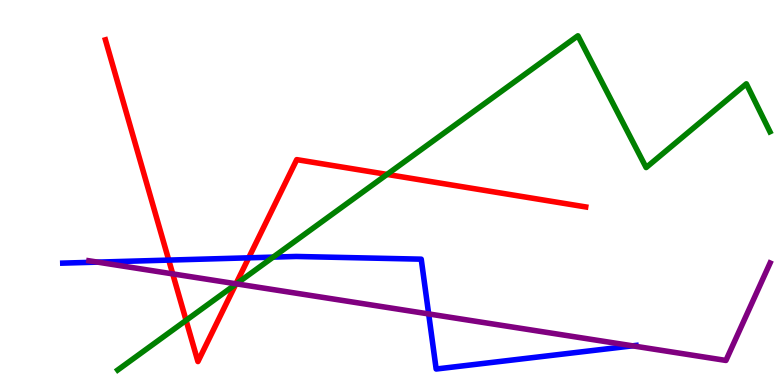[{'lines': ['blue', 'red'], 'intersections': [{'x': 2.18, 'y': 3.24}, {'x': 3.21, 'y': 3.3}]}, {'lines': ['green', 'red'], 'intersections': [{'x': 2.4, 'y': 1.68}, {'x': 3.04, 'y': 2.62}, {'x': 4.99, 'y': 5.47}]}, {'lines': ['purple', 'red'], 'intersections': [{'x': 2.23, 'y': 2.89}, {'x': 3.05, 'y': 2.63}]}, {'lines': ['blue', 'green'], 'intersections': [{'x': 3.52, 'y': 3.32}]}, {'lines': ['blue', 'purple'], 'intersections': [{'x': 1.26, 'y': 3.19}, {'x': 5.53, 'y': 1.85}, {'x': 8.16, 'y': 1.02}]}, {'lines': ['green', 'purple'], 'intersections': [{'x': 3.05, 'y': 2.63}]}]